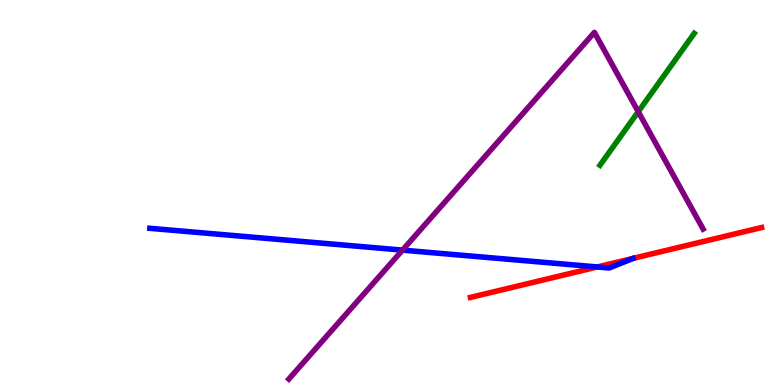[{'lines': ['blue', 'red'], 'intersections': [{'x': 7.71, 'y': 3.07}]}, {'lines': ['green', 'red'], 'intersections': []}, {'lines': ['purple', 'red'], 'intersections': []}, {'lines': ['blue', 'green'], 'intersections': []}, {'lines': ['blue', 'purple'], 'intersections': [{'x': 5.19, 'y': 3.5}]}, {'lines': ['green', 'purple'], 'intersections': [{'x': 8.24, 'y': 7.1}]}]